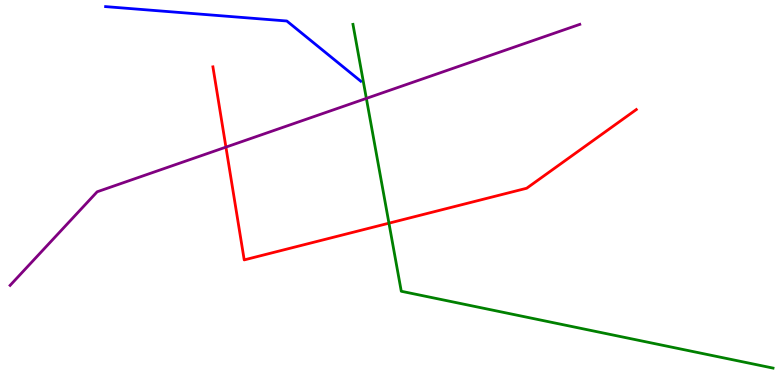[{'lines': ['blue', 'red'], 'intersections': []}, {'lines': ['green', 'red'], 'intersections': [{'x': 5.02, 'y': 4.2}]}, {'lines': ['purple', 'red'], 'intersections': [{'x': 2.92, 'y': 6.18}]}, {'lines': ['blue', 'green'], 'intersections': []}, {'lines': ['blue', 'purple'], 'intersections': []}, {'lines': ['green', 'purple'], 'intersections': [{'x': 4.73, 'y': 7.44}]}]